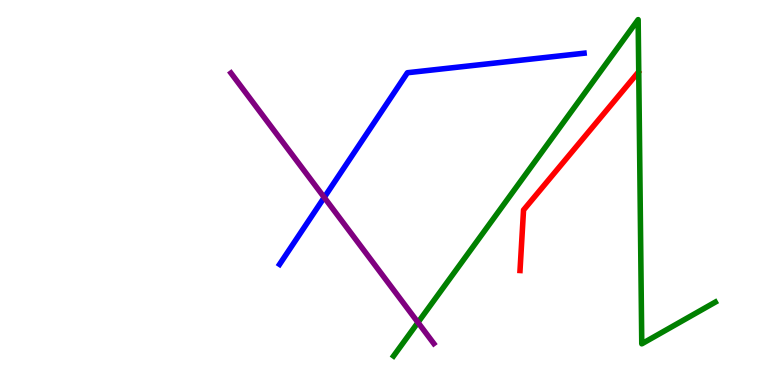[{'lines': ['blue', 'red'], 'intersections': []}, {'lines': ['green', 'red'], 'intersections': []}, {'lines': ['purple', 'red'], 'intersections': []}, {'lines': ['blue', 'green'], 'intersections': []}, {'lines': ['blue', 'purple'], 'intersections': [{'x': 4.18, 'y': 4.87}]}, {'lines': ['green', 'purple'], 'intersections': [{'x': 5.39, 'y': 1.62}]}]